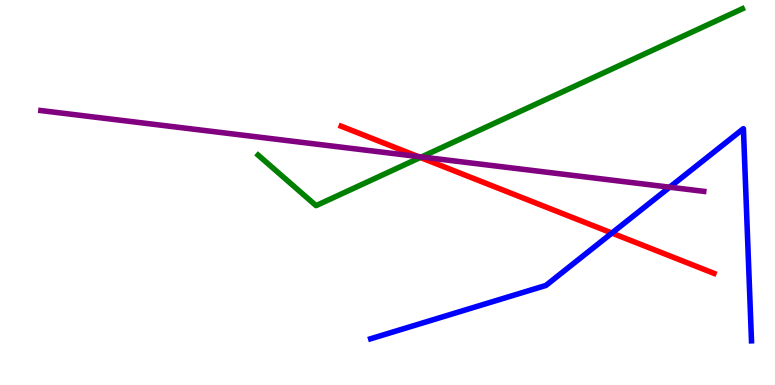[{'lines': ['blue', 'red'], 'intersections': [{'x': 7.9, 'y': 3.95}]}, {'lines': ['green', 'red'], 'intersections': [{'x': 5.42, 'y': 5.91}]}, {'lines': ['purple', 'red'], 'intersections': [{'x': 5.39, 'y': 5.93}]}, {'lines': ['blue', 'green'], 'intersections': []}, {'lines': ['blue', 'purple'], 'intersections': [{'x': 8.64, 'y': 5.14}]}, {'lines': ['green', 'purple'], 'intersections': [{'x': 5.44, 'y': 5.92}]}]